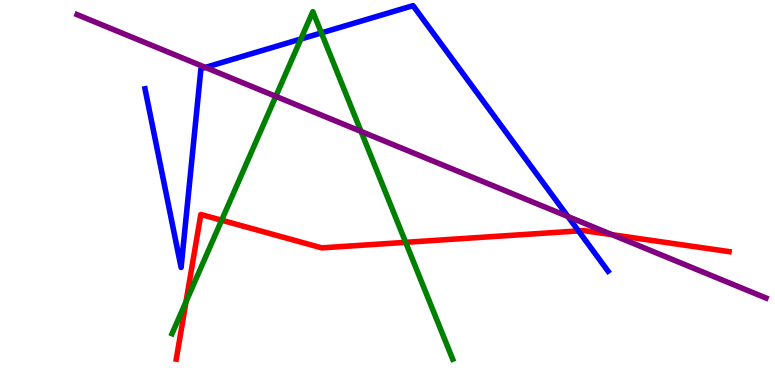[{'lines': ['blue', 'red'], 'intersections': [{'x': 7.46, 'y': 4.0}]}, {'lines': ['green', 'red'], 'intersections': [{'x': 2.4, 'y': 2.16}, {'x': 2.86, 'y': 4.28}, {'x': 5.23, 'y': 3.71}]}, {'lines': ['purple', 'red'], 'intersections': [{'x': 7.9, 'y': 3.9}]}, {'lines': ['blue', 'green'], 'intersections': [{'x': 3.88, 'y': 8.99}, {'x': 4.15, 'y': 9.15}]}, {'lines': ['blue', 'purple'], 'intersections': [{'x': 2.65, 'y': 8.25}, {'x': 7.33, 'y': 4.38}]}, {'lines': ['green', 'purple'], 'intersections': [{'x': 3.56, 'y': 7.5}, {'x': 4.66, 'y': 6.59}]}]